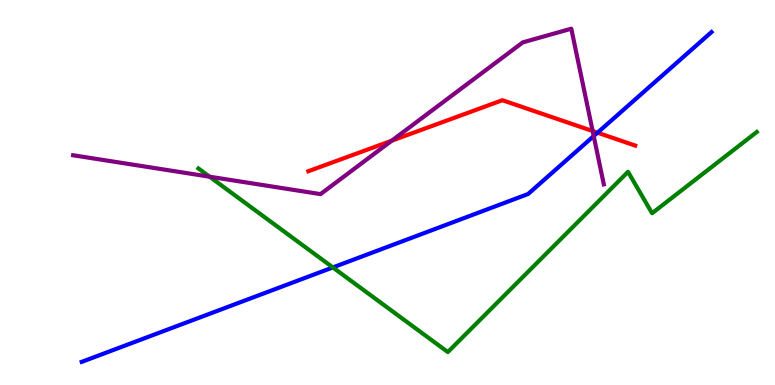[{'lines': ['blue', 'red'], 'intersections': [{'x': 7.71, 'y': 6.55}]}, {'lines': ['green', 'red'], 'intersections': []}, {'lines': ['purple', 'red'], 'intersections': [{'x': 5.05, 'y': 6.35}, {'x': 7.65, 'y': 6.6}]}, {'lines': ['blue', 'green'], 'intersections': [{'x': 4.29, 'y': 3.05}]}, {'lines': ['blue', 'purple'], 'intersections': [{'x': 7.66, 'y': 6.47}]}, {'lines': ['green', 'purple'], 'intersections': [{'x': 2.7, 'y': 5.41}]}]